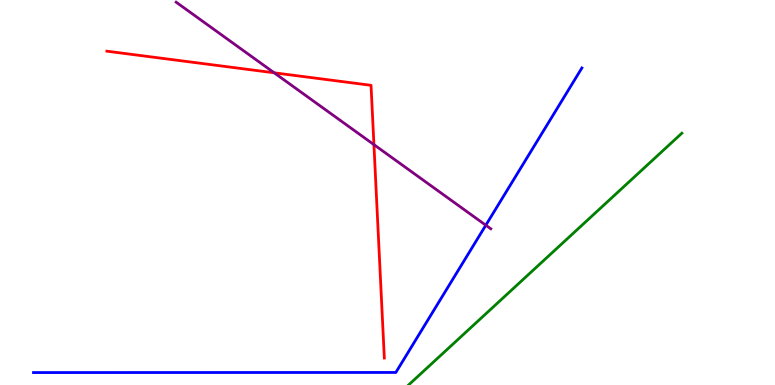[{'lines': ['blue', 'red'], 'intersections': []}, {'lines': ['green', 'red'], 'intersections': []}, {'lines': ['purple', 'red'], 'intersections': [{'x': 3.54, 'y': 8.11}, {'x': 4.82, 'y': 6.24}]}, {'lines': ['blue', 'green'], 'intersections': []}, {'lines': ['blue', 'purple'], 'intersections': [{'x': 6.27, 'y': 4.15}]}, {'lines': ['green', 'purple'], 'intersections': []}]